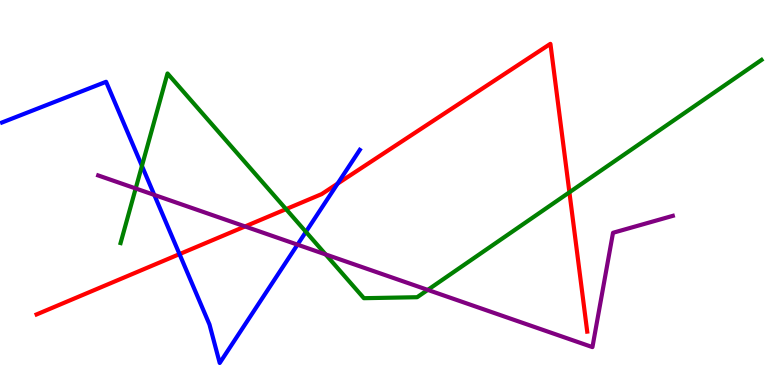[{'lines': ['blue', 'red'], 'intersections': [{'x': 2.32, 'y': 3.4}, {'x': 4.36, 'y': 5.23}]}, {'lines': ['green', 'red'], 'intersections': [{'x': 3.69, 'y': 4.57}, {'x': 7.35, 'y': 5.01}]}, {'lines': ['purple', 'red'], 'intersections': [{'x': 3.16, 'y': 4.12}]}, {'lines': ['blue', 'green'], 'intersections': [{'x': 1.83, 'y': 5.69}, {'x': 3.95, 'y': 3.98}]}, {'lines': ['blue', 'purple'], 'intersections': [{'x': 1.99, 'y': 4.94}, {'x': 3.84, 'y': 3.65}]}, {'lines': ['green', 'purple'], 'intersections': [{'x': 1.75, 'y': 5.1}, {'x': 4.2, 'y': 3.39}, {'x': 5.52, 'y': 2.47}]}]